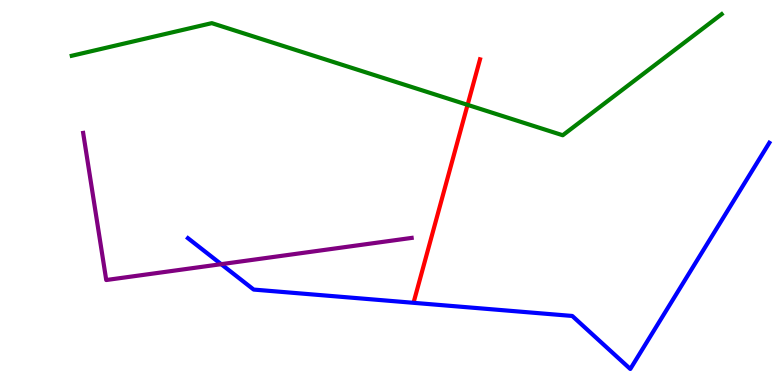[{'lines': ['blue', 'red'], 'intersections': []}, {'lines': ['green', 'red'], 'intersections': [{'x': 6.03, 'y': 7.28}]}, {'lines': ['purple', 'red'], 'intersections': []}, {'lines': ['blue', 'green'], 'intersections': []}, {'lines': ['blue', 'purple'], 'intersections': [{'x': 2.85, 'y': 3.14}]}, {'lines': ['green', 'purple'], 'intersections': []}]